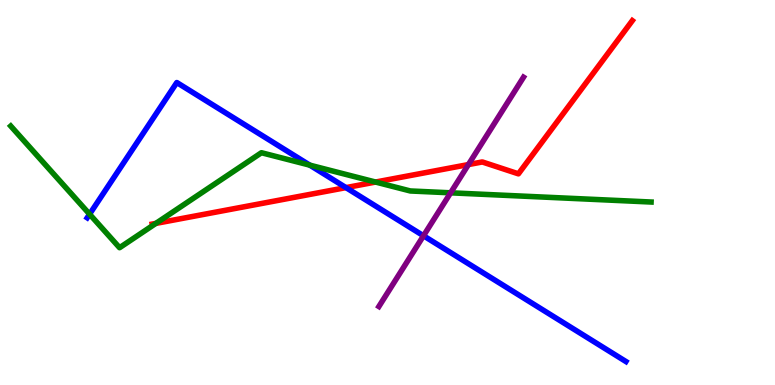[{'lines': ['blue', 'red'], 'intersections': [{'x': 4.46, 'y': 5.13}]}, {'lines': ['green', 'red'], 'intersections': [{'x': 2.01, 'y': 4.2}, {'x': 4.85, 'y': 5.27}]}, {'lines': ['purple', 'red'], 'intersections': [{'x': 6.04, 'y': 5.73}]}, {'lines': ['blue', 'green'], 'intersections': [{'x': 1.16, 'y': 4.44}, {'x': 4.0, 'y': 5.71}]}, {'lines': ['blue', 'purple'], 'intersections': [{'x': 5.46, 'y': 3.88}]}, {'lines': ['green', 'purple'], 'intersections': [{'x': 5.81, 'y': 4.99}]}]